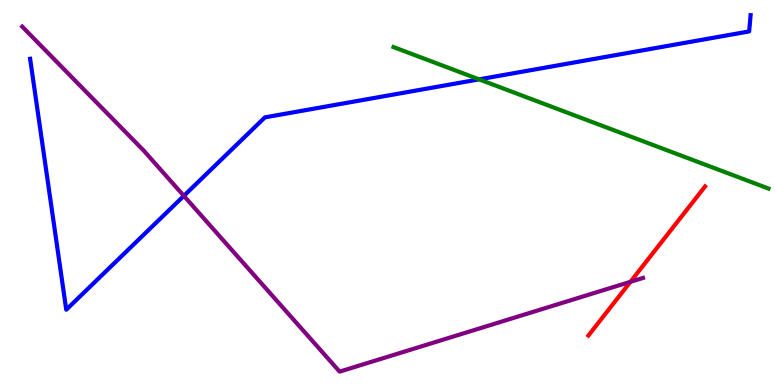[{'lines': ['blue', 'red'], 'intersections': []}, {'lines': ['green', 'red'], 'intersections': []}, {'lines': ['purple', 'red'], 'intersections': [{'x': 8.13, 'y': 2.68}]}, {'lines': ['blue', 'green'], 'intersections': [{'x': 6.18, 'y': 7.94}]}, {'lines': ['blue', 'purple'], 'intersections': [{'x': 2.37, 'y': 4.91}]}, {'lines': ['green', 'purple'], 'intersections': []}]